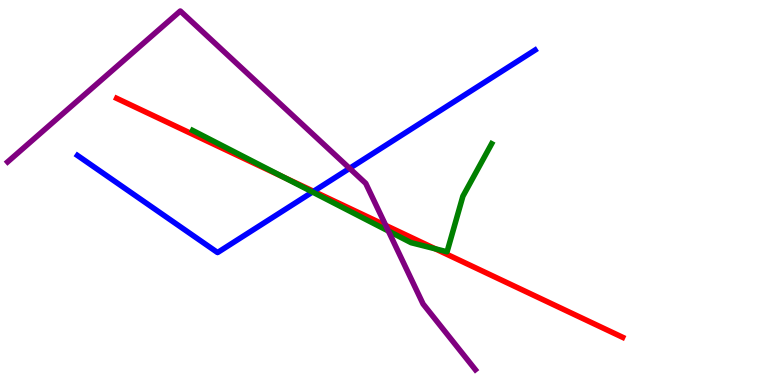[{'lines': ['blue', 'red'], 'intersections': [{'x': 4.05, 'y': 5.03}]}, {'lines': ['green', 'red'], 'intersections': [{'x': 3.66, 'y': 5.4}, {'x': 5.62, 'y': 3.54}]}, {'lines': ['purple', 'red'], 'intersections': [{'x': 4.98, 'y': 4.15}]}, {'lines': ['blue', 'green'], 'intersections': [{'x': 4.03, 'y': 5.01}]}, {'lines': ['blue', 'purple'], 'intersections': [{'x': 4.51, 'y': 5.63}]}, {'lines': ['green', 'purple'], 'intersections': [{'x': 5.01, 'y': 4.0}]}]